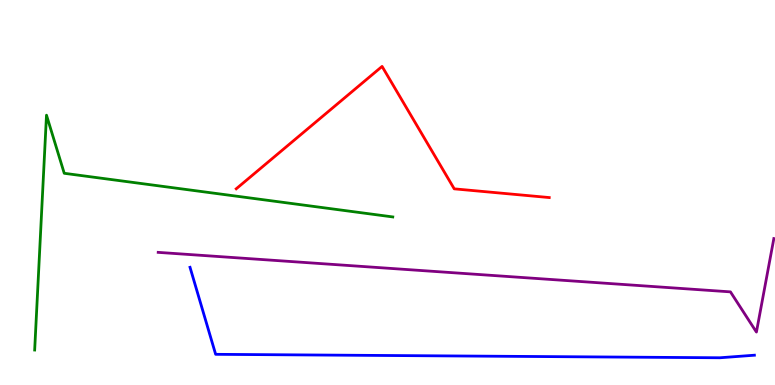[{'lines': ['blue', 'red'], 'intersections': []}, {'lines': ['green', 'red'], 'intersections': []}, {'lines': ['purple', 'red'], 'intersections': []}, {'lines': ['blue', 'green'], 'intersections': []}, {'lines': ['blue', 'purple'], 'intersections': []}, {'lines': ['green', 'purple'], 'intersections': []}]